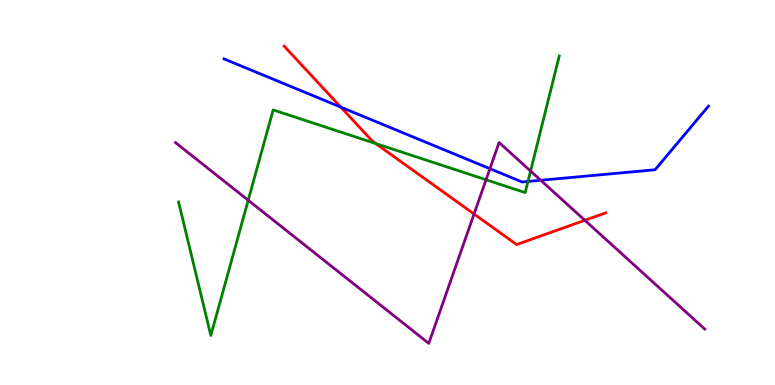[{'lines': ['blue', 'red'], 'intersections': [{'x': 4.4, 'y': 7.22}]}, {'lines': ['green', 'red'], 'intersections': [{'x': 4.85, 'y': 6.27}]}, {'lines': ['purple', 'red'], 'intersections': [{'x': 6.12, 'y': 4.44}, {'x': 7.55, 'y': 4.28}]}, {'lines': ['blue', 'green'], 'intersections': [{'x': 6.81, 'y': 5.29}]}, {'lines': ['blue', 'purple'], 'intersections': [{'x': 6.32, 'y': 5.62}, {'x': 6.98, 'y': 5.32}]}, {'lines': ['green', 'purple'], 'intersections': [{'x': 3.2, 'y': 4.8}, {'x': 6.27, 'y': 5.33}, {'x': 6.85, 'y': 5.56}]}]